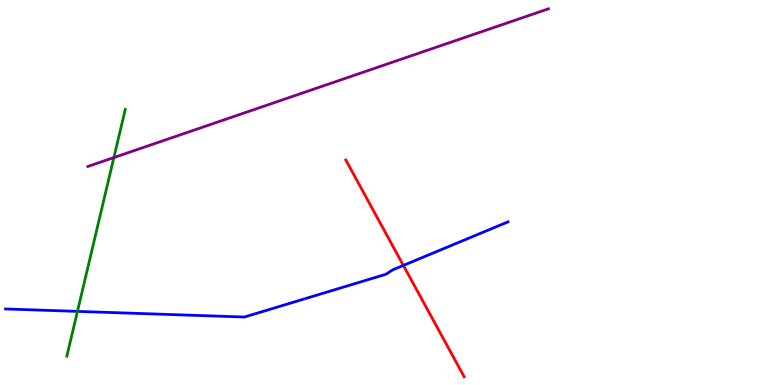[{'lines': ['blue', 'red'], 'intersections': [{'x': 5.2, 'y': 3.11}]}, {'lines': ['green', 'red'], 'intersections': []}, {'lines': ['purple', 'red'], 'intersections': []}, {'lines': ['blue', 'green'], 'intersections': [{'x': 0.999, 'y': 1.91}]}, {'lines': ['blue', 'purple'], 'intersections': []}, {'lines': ['green', 'purple'], 'intersections': [{'x': 1.47, 'y': 5.91}]}]